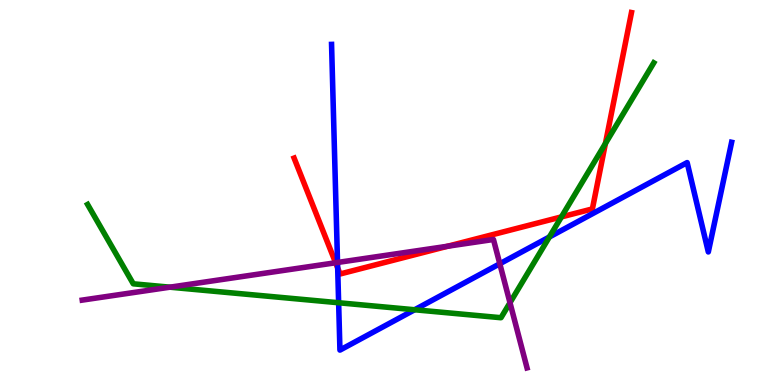[{'lines': ['blue', 'red'], 'intersections': [{'x': 4.36, 'y': 3.04}]}, {'lines': ['green', 'red'], 'intersections': [{'x': 7.24, 'y': 4.37}, {'x': 7.81, 'y': 6.27}]}, {'lines': ['purple', 'red'], 'intersections': [{'x': 4.33, 'y': 3.18}, {'x': 5.78, 'y': 3.6}]}, {'lines': ['blue', 'green'], 'intersections': [{'x': 4.37, 'y': 2.14}, {'x': 5.35, 'y': 1.95}, {'x': 7.09, 'y': 3.84}]}, {'lines': ['blue', 'purple'], 'intersections': [{'x': 4.36, 'y': 3.18}, {'x': 6.45, 'y': 3.15}]}, {'lines': ['green', 'purple'], 'intersections': [{'x': 2.19, 'y': 2.54}, {'x': 6.58, 'y': 2.14}]}]